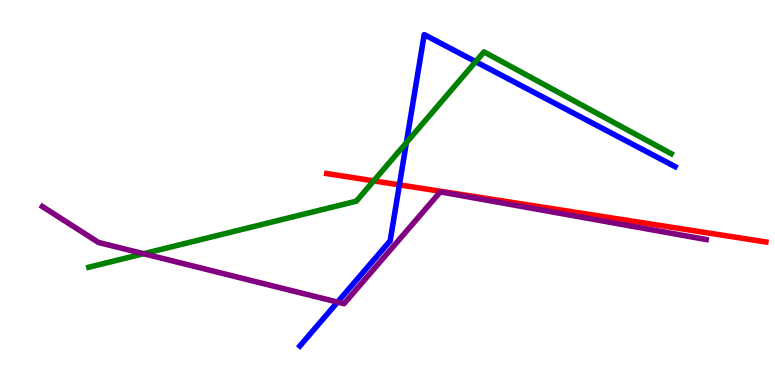[{'lines': ['blue', 'red'], 'intersections': [{'x': 5.15, 'y': 5.2}]}, {'lines': ['green', 'red'], 'intersections': [{'x': 4.82, 'y': 5.3}]}, {'lines': ['purple', 'red'], 'intersections': []}, {'lines': ['blue', 'green'], 'intersections': [{'x': 5.24, 'y': 6.29}, {'x': 6.14, 'y': 8.4}]}, {'lines': ['blue', 'purple'], 'intersections': [{'x': 4.36, 'y': 2.15}]}, {'lines': ['green', 'purple'], 'intersections': [{'x': 1.85, 'y': 3.41}]}]